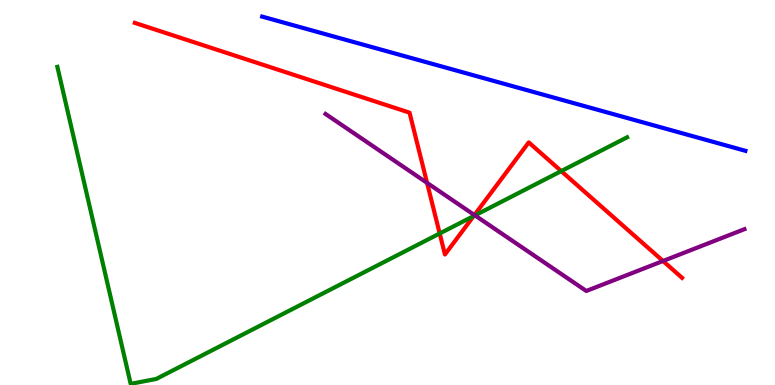[{'lines': ['blue', 'red'], 'intersections': []}, {'lines': ['green', 'red'], 'intersections': [{'x': 5.67, 'y': 3.94}, {'x': 6.11, 'y': 4.39}, {'x': 7.24, 'y': 5.56}]}, {'lines': ['purple', 'red'], 'intersections': [{'x': 5.51, 'y': 5.25}, {'x': 6.12, 'y': 4.41}, {'x': 8.55, 'y': 3.22}]}, {'lines': ['blue', 'green'], 'intersections': []}, {'lines': ['blue', 'purple'], 'intersections': []}, {'lines': ['green', 'purple'], 'intersections': [{'x': 6.13, 'y': 4.41}]}]